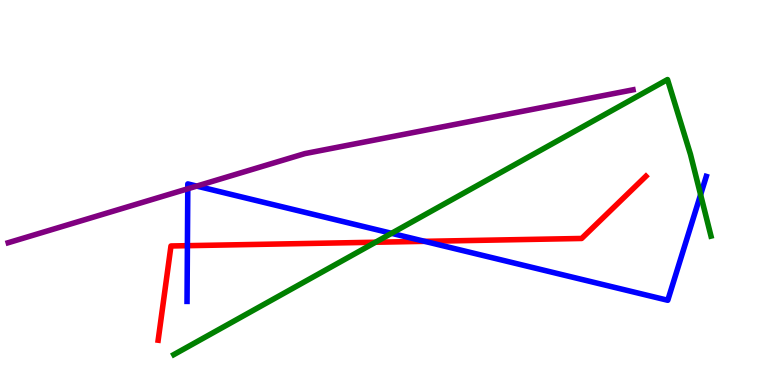[{'lines': ['blue', 'red'], 'intersections': [{'x': 2.42, 'y': 3.62}, {'x': 5.48, 'y': 3.73}]}, {'lines': ['green', 'red'], 'intersections': [{'x': 4.85, 'y': 3.71}]}, {'lines': ['purple', 'red'], 'intersections': []}, {'lines': ['blue', 'green'], 'intersections': [{'x': 5.05, 'y': 3.94}, {'x': 9.04, 'y': 4.94}]}, {'lines': ['blue', 'purple'], 'intersections': [{'x': 2.42, 'y': 5.1}, {'x': 2.54, 'y': 5.17}]}, {'lines': ['green', 'purple'], 'intersections': []}]